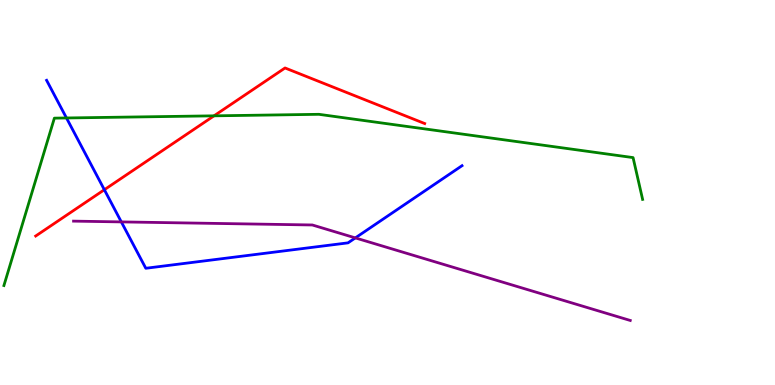[{'lines': ['blue', 'red'], 'intersections': [{'x': 1.35, 'y': 5.07}]}, {'lines': ['green', 'red'], 'intersections': [{'x': 2.76, 'y': 6.99}]}, {'lines': ['purple', 'red'], 'intersections': []}, {'lines': ['blue', 'green'], 'intersections': [{'x': 0.858, 'y': 6.94}]}, {'lines': ['blue', 'purple'], 'intersections': [{'x': 1.57, 'y': 4.24}, {'x': 4.59, 'y': 3.82}]}, {'lines': ['green', 'purple'], 'intersections': []}]